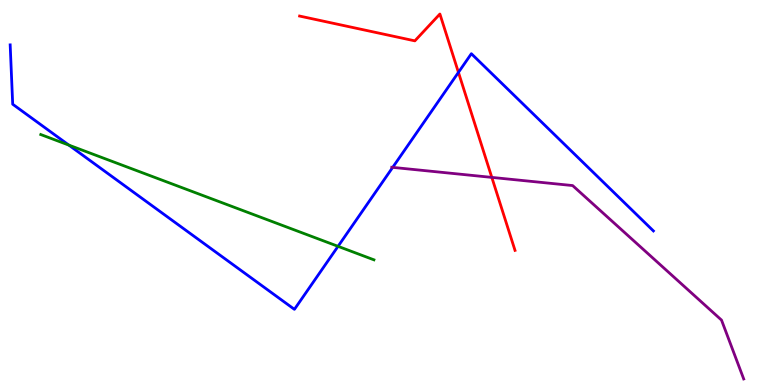[{'lines': ['blue', 'red'], 'intersections': [{'x': 5.92, 'y': 8.12}]}, {'lines': ['green', 'red'], 'intersections': []}, {'lines': ['purple', 'red'], 'intersections': [{'x': 6.35, 'y': 5.39}]}, {'lines': ['blue', 'green'], 'intersections': [{'x': 0.888, 'y': 6.23}, {'x': 4.36, 'y': 3.6}]}, {'lines': ['blue', 'purple'], 'intersections': [{'x': 5.07, 'y': 5.65}]}, {'lines': ['green', 'purple'], 'intersections': []}]